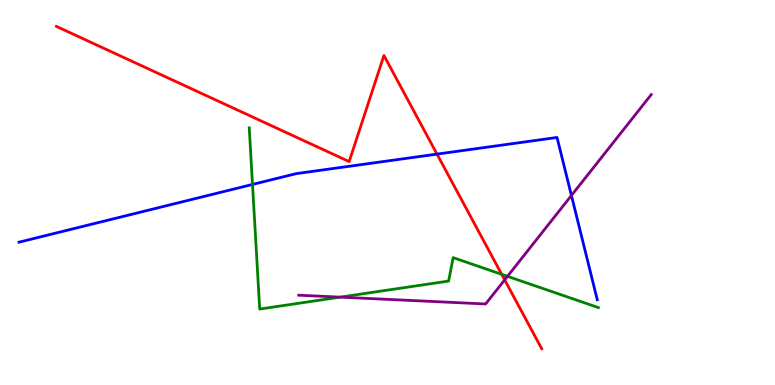[{'lines': ['blue', 'red'], 'intersections': [{'x': 5.64, 'y': 6.0}]}, {'lines': ['green', 'red'], 'intersections': [{'x': 6.47, 'y': 2.87}]}, {'lines': ['purple', 'red'], 'intersections': [{'x': 6.51, 'y': 2.73}]}, {'lines': ['blue', 'green'], 'intersections': [{'x': 3.26, 'y': 5.21}]}, {'lines': ['blue', 'purple'], 'intersections': [{'x': 7.37, 'y': 4.92}]}, {'lines': ['green', 'purple'], 'intersections': [{'x': 4.39, 'y': 2.28}, {'x': 6.55, 'y': 2.82}]}]